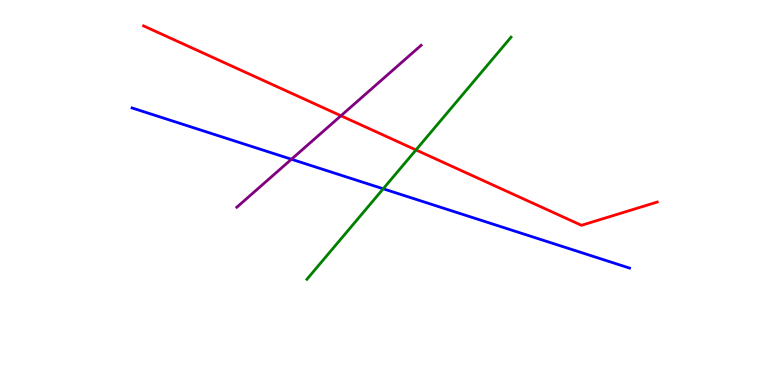[{'lines': ['blue', 'red'], 'intersections': []}, {'lines': ['green', 'red'], 'intersections': [{'x': 5.37, 'y': 6.11}]}, {'lines': ['purple', 'red'], 'intersections': [{'x': 4.4, 'y': 6.99}]}, {'lines': ['blue', 'green'], 'intersections': [{'x': 4.94, 'y': 5.1}]}, {'lines': ['blue', 'purple'], 'intersections': [{'x': 3.76, 'y': 5.86}]}, {'lines': ['green', 'purple'], 'intersections': []}]